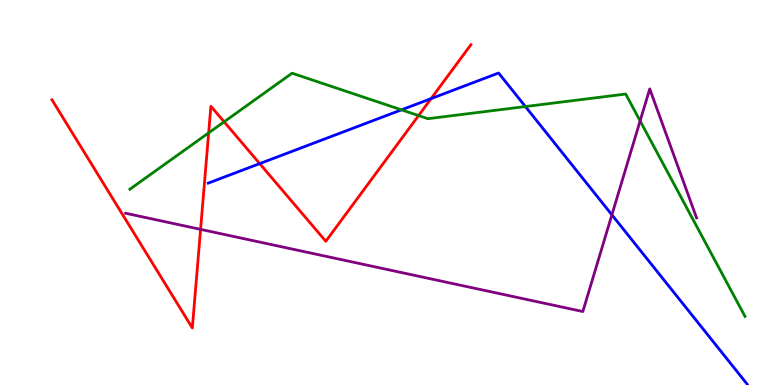[{'lines': ['blue', 'red'], 'intersections': [{'x': 3.35, 'y': 5.75}, {'x': 5.56, 'y': 7.44}]}, {'lines': ['green', 'red'], 'intersections': [{'x': 2.69, 'y': 6.55}, {'x': 2.89, 'y': 6.84}, {'x': 5.4, 'y': 7.0}]}, {'lines': ['purple', 'red'], 'intersections': [{'x': 2.59, 'y': 4.04}]}, {'lines': ['blue', 'green'], 'intersections': [{'x': 5.18, 'y': 7.15}, {'x': 6.78, 'y': 7.23}]}, {'lines': ['blue', 'purple'], 'intersections': [{'x': 7.9, 'y': 4.42}]}, {'lines': ['green', 'purple'], 'intersections': [{'x': 8.26, 'y': 6.86}]}]